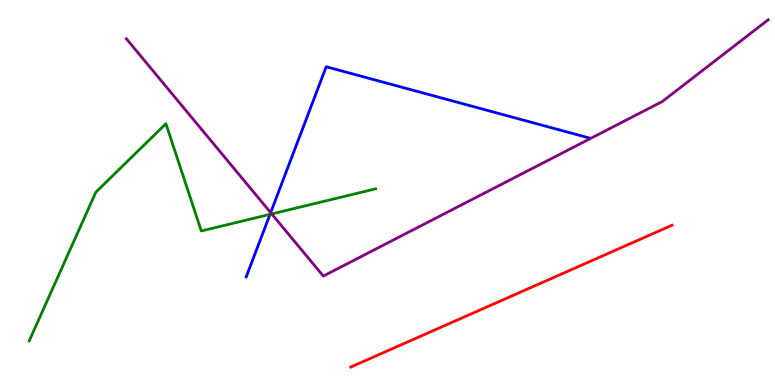[{'lines': ['blue', 'red'], 'intersections': []}, {'lines': ['green', 'red'], 'intersections': []}, {'lines': ['purple', 'red'], 'intersections': []}, {'lines': ['blue', 'green'], 'intersections': [{'x': 3.48, 'y': 4.43}]}, {'lines': ['blue', 'purple'], 'intersections': [{'x': 3.49, 'y': 4.48}]}, {'lines': ['green', 'purple'], 'intersections': [{'x': 3.51, 'y': 4.44}]}]